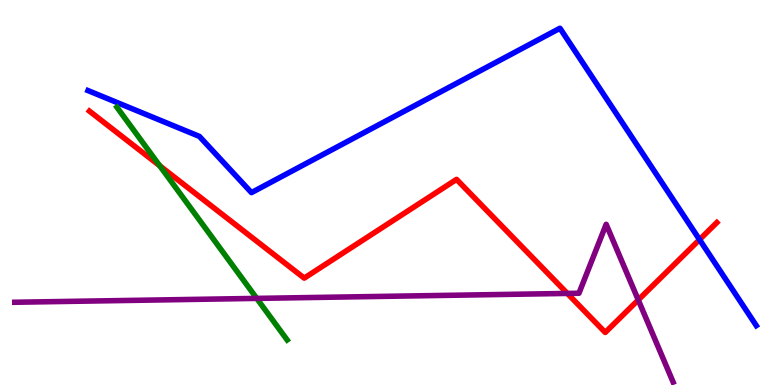[{'lines': ['blue', 'red'], 'intersections': [{'x': 9.03, 'y': 3.78}]}, {'lines': ['green', 'red'], 'intersections': [{'x': 2.06, 'y': 5.69}]}, {'lines': ['purple', 'red'], 'intersections': [{'x': 7.32, 'y': 2.38}, {'x': 8.24, 'y': 2.21}]}, {'lines': ['blue', 'green'], 'intersections': []}, {'lines': ['blue', 'purple'], 'intersections': []}, {'lines': ['green', 'purple'], 'intersections': [{'x': 3.31, 'y': 2.25}]}]